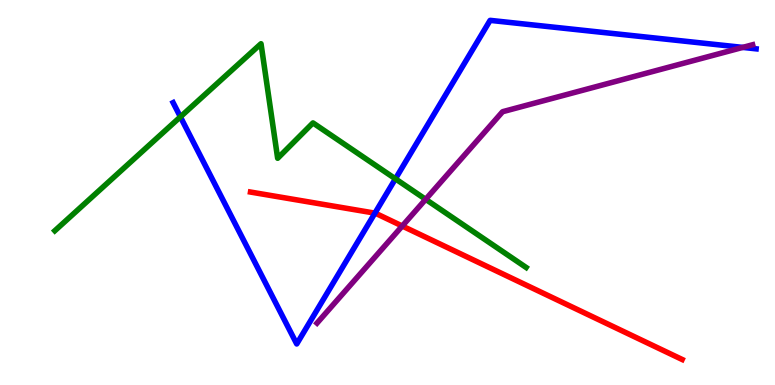[{'lines': ['blue', 'red'], 'intersections': [{'x': 4.84, 'y': 4.46}]}, {'lines': ['green', 'red'], 'intersections': []}, {'lines': ['purple', 'red'], 'intersections': [{'x': 5.19, 'y': 4.13}]}, {'lines': ['blue', 'green'], 'intersections': [{'x': 2.33, 'y': 6.96}, {'x': 5.1, 'y': 5.36}]}, {'lines': ['blue', 'purple'], 'intersections': [{'x': 9.58, 'y': 8.77}]}, {'lines': ['green', 'purple'], 'intersections': [{'x': 5.49, 'y': 4.82}]}]